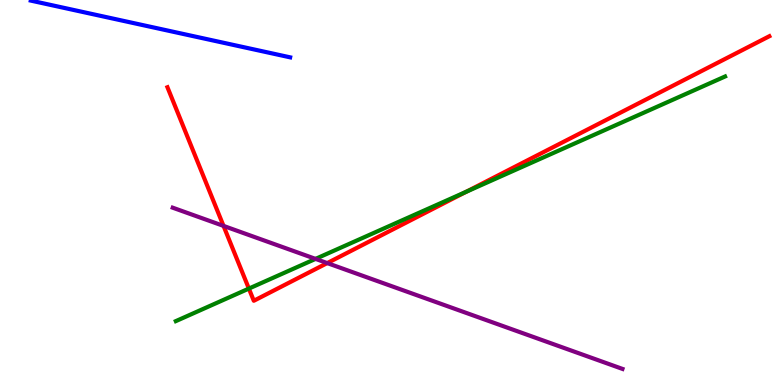[{'lines': ['blue', 'red'], 'intersections': []}, {'lines': ['green', 'red'], 'intersections': [{'x': 3.21, 'y': 2.5}, {'x': 6.01, 'y': 5.02}]}, {'lines': ['purple', 'red'], 'intersections': [{'x': 2.88, 'y': 4.13}, {'x': 4.22, 'y': 3.17}]}, {'lines': ['blue', 'green'], 'intersections': []}, {'lines': ['blue', 'purple'], 'intersections': []}, {'lines': ['green', 'purple'], 'intersections': [{'x': 4.07, 'y': 3.28}]}]